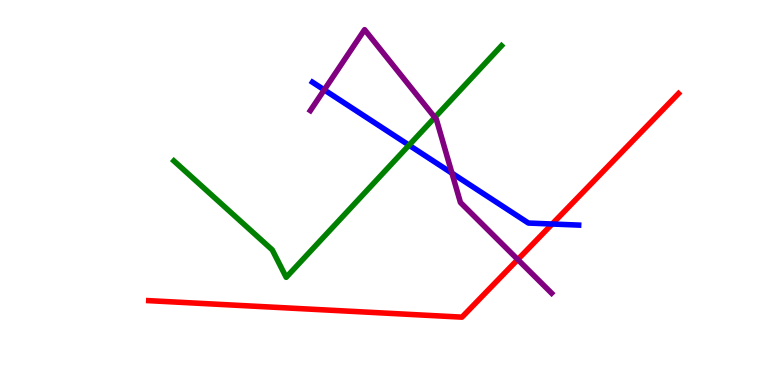[{'lines': ['blue', 'red'], 'intersections': [{'x': 7.12, 'y': 4.18}]}, {'lines': ['green', 'red'], 'intersections': []}, {'lines': ['purple', 'red'], 'intersections': [{'x': 6.68, 'y': 3.26}]}, {'lines': ['blue', 'green'], 'intersections': [{'x': 5.28, 'y': 6.23}]}, {'lines': ['blue', 'purple'], 'intersections': [{'x': 4.18, 'y': 7.67}, {'x': 5.83, 'y': 5.5}]}, {'lines': ['green', 'purple'], 'intersections': [{'x': 5.61, 'y': 6.95}]}]